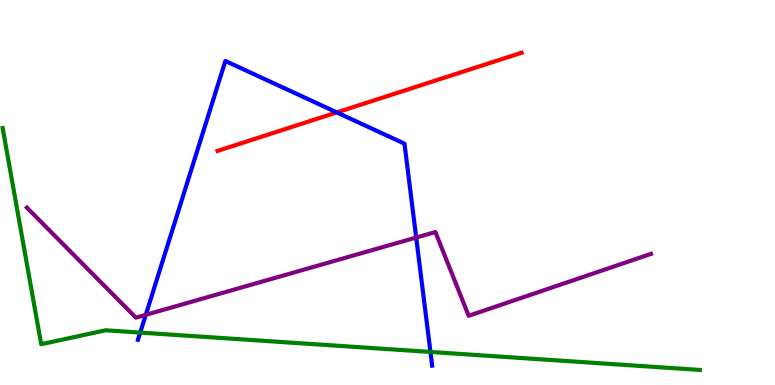[{'lines': ['blue', 'red'], 'intersections': [{'x': 4.35, 'y': 7.08}]}, {'lines': ['green', 'red'], 'intersections': []}, {'lines': ['purple', 'red'], 'intersections': []}, {'lines': ['blue', 'green'], 'intersections': [{'x': 1.81, 'y': 1.36}, {'x': 5.55, 'y': 0.858}]}, {'lines': ['blue', 'purple'], 'intersections': [{'x': 1.88, 'y': 1.82}, {'x': 5.37, 'y': 3.83}]}, {'lines': ['green', 'purple'], 'intersections': []}]